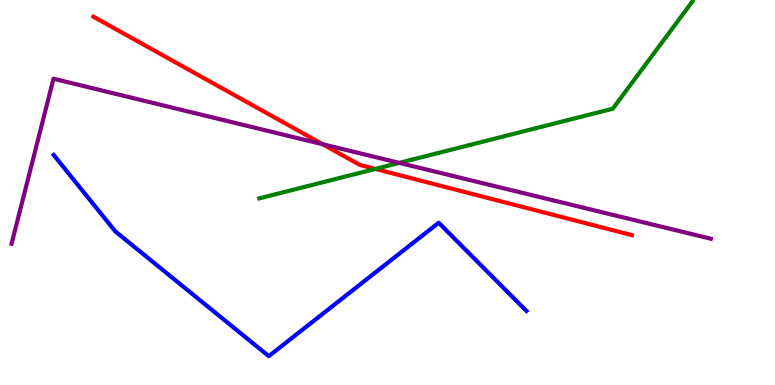[{'lines': ['blue', 'red'], 'intersections': []}, {'lines': ['green', 'red'], 'intersections': [{'x': 4.84, 'y': 5.61}]}, {'lines': ['purple', 'red'], 'intersections': [{'x': 4.16, 'y': 6.25}]}, {'lines': ['blue', 'green'], 'intersections': []}, {'lines': ['blue', 'purple'], 'intersections': []}, {'lines': ['green', 'purple'], 'intersections': [{'x': 5.15, 'y': 5.77}]}]